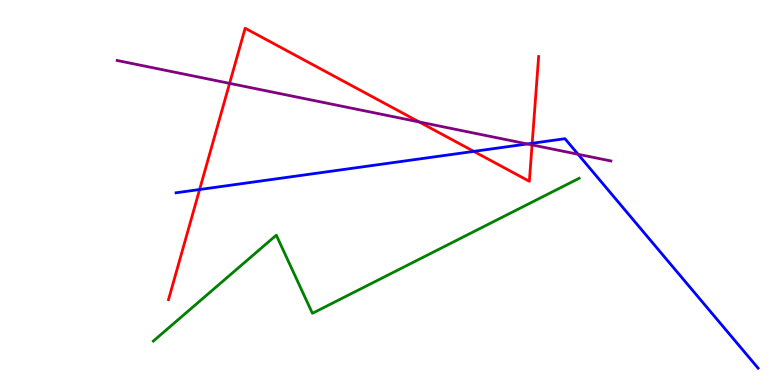[{'lines': ['blue', 'red'], 'intersections': [{'x': 2.58, 'y': 5.08}, {'x': 6.11, 'y': 6.07}, {'x': 6.87, 'y': 6.28}]}, {'lines': ['green', 'red'], 'intersections': []}, {'lines': ['purple', 'red'], 'intersections': [{'x': 2.96, 'y': 7.83}, {'x': 5.41, 'y': 6.83}, {'x': 6.87, 'y': 6.24}]}, {'lines': ['blue', 'green'], 'intersections': []}, {'lines': ['blue', 'purple'], 'intersections': [{'x': 6.8, 'y': 6.26}, {'x': 7.46, 'y': 5.99}]}, {'lines': ['green', 'purple'], 'intersections': []}]